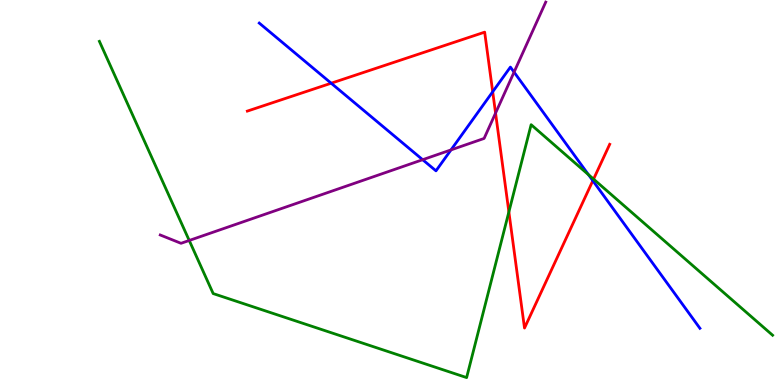[{'lines': ['blue', 'red'], 'intersections': [{'x': 4.27, 'y': 7.84}, {'x': 6.36, 'y': 7.62}, {'x': 7.65, 'y': 5.31}]}, {'lines': ['green', 'red'], 'intersections': [{'x': 6.57, 'y': 4.5}, {'x': 7.66, 'y': 5.35}]}, {'lines': ['purple', 'red'], 'intersections': [{'x': 6.39, 'y': 7.06}]}, {'lines': ['blue', 'green'], 'intersections': [{'x': 7.59, 'y': 5.46}]}, {'lines': ['blue', 'purple'], 'intersections': [{'x': 5.45, 'y': 5.85}, {'x': 5.82, 'y': 6.11}, {'x': 6.63, 'y': 8.13}]}, {'lines': ['green', 'purple'], 'intersections': [{'x': 2.44, 'y': 3.75}]}]